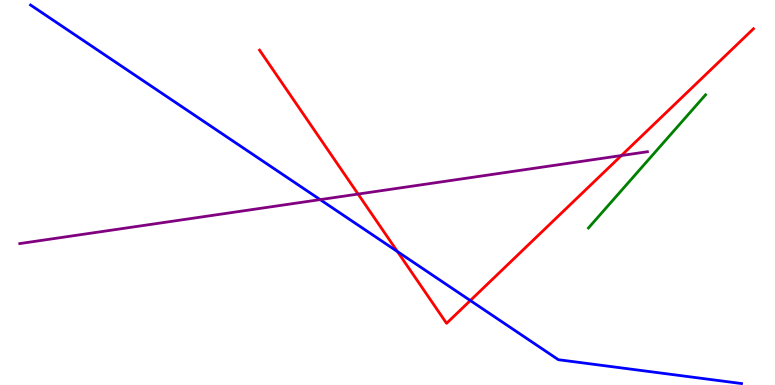[{'lines': ['blue', 'red'], 'intersections': [{'x': 5.13, 'y': 3.47}, {'x': 6.07, 'y': 2.19}]}, {'lines': ['green', 'red'], 'intersections': []}, {'lines': ['purple', 'red'], 'intersections': [{'x': 4.62, 'y': 4.96}, {'x': 8.02, 'y': 5.96}]}, {'lines': ['blue', 'green'], 'intersections': []}, {'lines': ['blue', 'purple'], 'intersections': [{'x': 4.13, 'y': 4.82}]}, {'lines': ['green', 'purple'], 'intersections': []}]